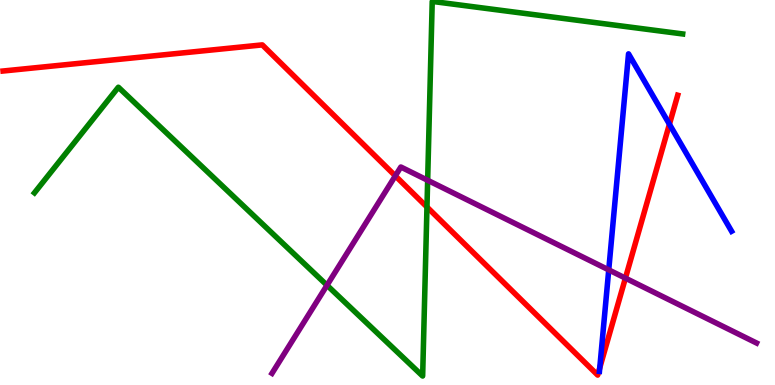[{'lines': ['blue', 'red'], 'intersections': [{'x': 7.74, 'y': 0.447}, {'x': 8.64, 'y': 6.77}]}, {'lines': ['green', 'red'], 'intersections': [{'x': 5.51, 'y': 4.62}]}, {'lines': ['purple', 'red'], 'intersections': [{'x': 5.1, 'y': 5.43}, {'x': 8.07, 'y': 2.78}]}, {'lines': ['blue', 'green'], 'intersections': []}, {'lines': ['blue', 'purple'], 'intersections': [{'x': 7.85, 'y': 2.99}]}, {'lines': ['green', 'purple'], 'intersections': [{'x': 4.22, 'y': 2.59}, {'x': 5.52, 'y': 5.32}]}]